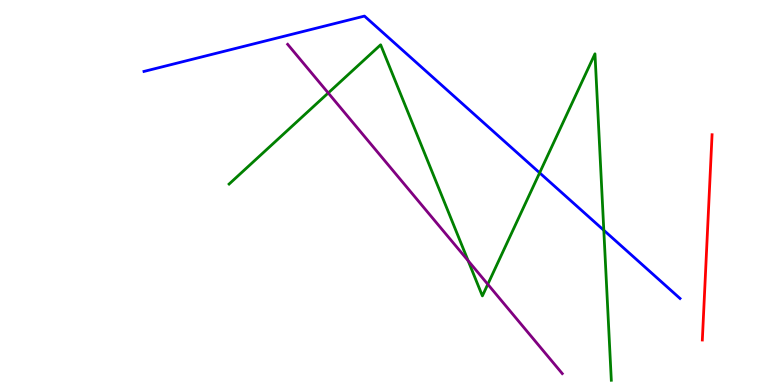[{'lines': ['blue', 'red'], 'intersections': []}, {'lines': ['green', 'red'], 'intersections': []}, {'lines': ['purple', 'red'], 'intersections': []}, {'lines': ['blue', 'green'], 'intersections': [{'x': 6.96, 'y': 5.51}, {'x': 7.79, 'y': 4.02}]}, {'lines': ['blue', 'purple'], 'intersections': []}, {'lines': ['green', 'purple'], 'intersections': [{'x': 4.24, 'y': 7.59}, {'x': 6.04, 'y': 3.23}, {'x': 6.29, 'y': 2.62}]}]